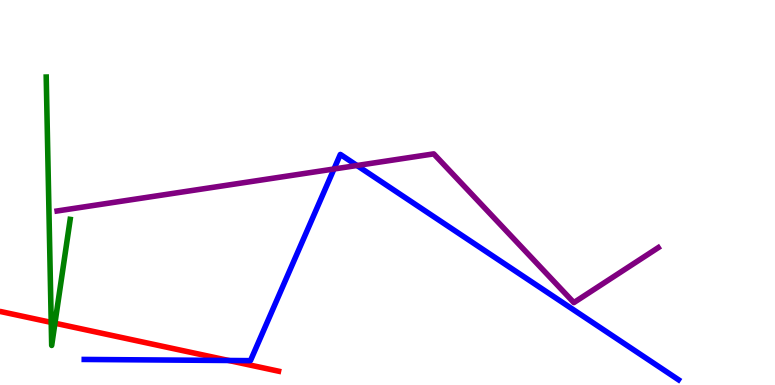[{'lines': ['blue', 'red'], 'intersections': [{'x': 2.95, 'y': 0.637}]}, {'lines': ['green', 'red'], 'intersections': [{'x': 0.661, 'y': 1.63}, {'x': 0.709, 'y': 1.61}]}, {'lines': ['purple', 'red'], 'intersections': []}, {'lines': ['blue', 'green'], 'intersections': []}, {'lines': ['blue', 'purple'], 'intersections': [{'x': 4.31, 'y': 5.61}, {'x': 4.61, 'y': 5.7}]}, {'lines': ['green', 'purple'], 'intersections': []}]